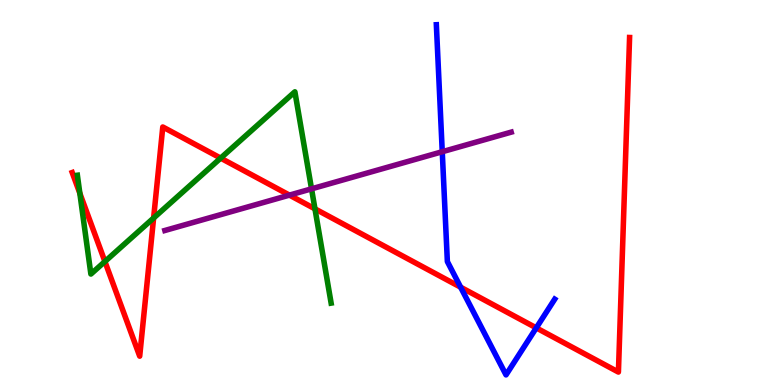[{'lines': ['blue', 'red'], 'intersections': [{'x': 5.94, 'y': 2.54}, {'x': 6.92, 'y': 1.48}]}, {'lines': ['green', 'red'], 'intersections': [{'x': 1.03, 'y': 4.98}, {'x': 1.35, 'y': 3.21}, {'x': 1.98, 'y': 4.34}, {'x': 2.85, 'y': 5.89}, {'x': 4.06, 'y': 4.58}]}, {'lines': ['purple', 'red'], 'intersections': [{'x': 3.73, 'y': 4.93}]}, {'lines': ['blue', 'green'], 'intersections': []}, {'lines': ['blue', 'purple'], 'intersections': [{'x': 5.71, 'y': 6.06}]}, {'lines': ['green', 'purple'], 'intersections': [{'x': 4.02, 'y': 5.09}]}]